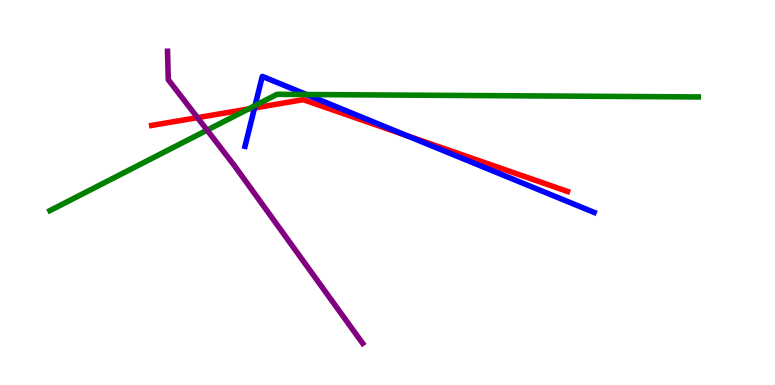[{'lines': ['blue', 'red'], 'intersections': [{'x': 3.28, 'y': 7.2}, {'x': 5.24, 'y': 6.48}]}, {'lines': ['green', 'red'], 'intersections': [{'x': 3.2, 'y': 7.17}]}, {'lines': ['purple', 'red'], 'intersections': [{'x': 2.55, 'y': 6.94}]}, {'lines': ['blue', 'green'], 'intersections': [{'x': 3.29, 'y': 7.26}, {'x': 3.95, 'y': 7.54}]}, {'lines': ['blue', 'purple'], 'intersections': []}, {'lines': ['green', 'purple'], 'intersections': [{'x': 2.67, 'y': 6.62}]}]